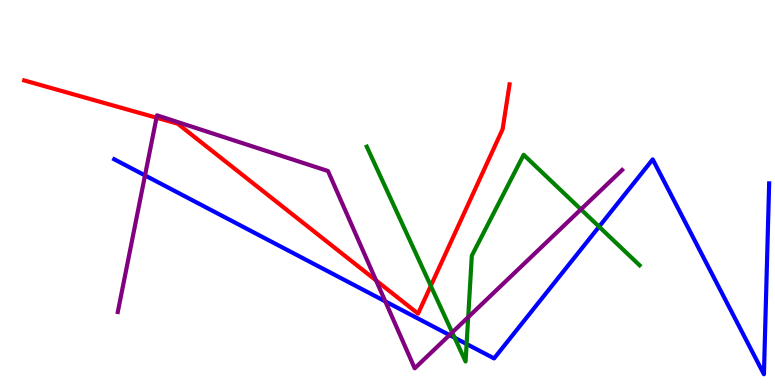[{'lines': ['blue', 'red'], 'intersections': []}, {'lines': ['green', 'red'], 'intersections': [{'x': 5.56, 'y': 2.58}]}, {'lines': ['purple', 'red'], 'intersections': [{'x': 2.02, 'y': 6.94}, {'x': 4.85, 'y': 2.72}]}, {'lines': ['blue', 'green'], 'intersections': [{'x': 5.87, 'y': 1.23}, {'x': 6.02, 'y': 1.06}, {'x': 7.73, 'y': 4.11}]}, {'lines': ['blue', 'purple'], 'intersections': [{'x': 1.87, 'y': 5.44}, {'x': 4.97, 'y': 2.17}, {'x': 5.8, 'y': 1.3}]}, {'lines': ['green', 'purple'], 'intersections': [{'x': 5.84, 'y': 1.36}, {'x': 6.04, 'y': 1.76}, {'x': 7.5, 'y': 4.56}]}]